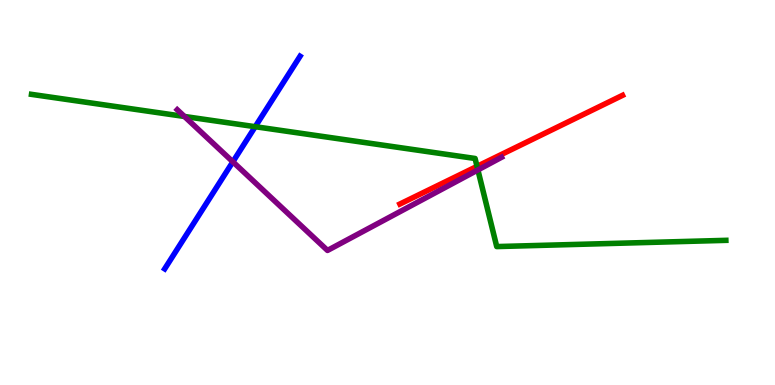[{'lines': ['blue', 'red'], 'intersections': []}, {'lines': ['green', 'red'], 'intersections': [{'x': 6.16, 'y': 5.68}]}, {'lines': ['purple', 'red'], 'intersections': []}, {'lines': ['blue', 'green'], 'intersections': [{'x': 3.29, 'y': 6.71}]}, {'lines': ['blue', 'purple'], 'intersections': [{'x': 3.0, 'y': 5.8}]}, {'lines': ['green', 'purple'], 'intersections': [{'x': 2.38, 'y': 6.97}, {'x': 6.17, 'y': 5.59}]}]